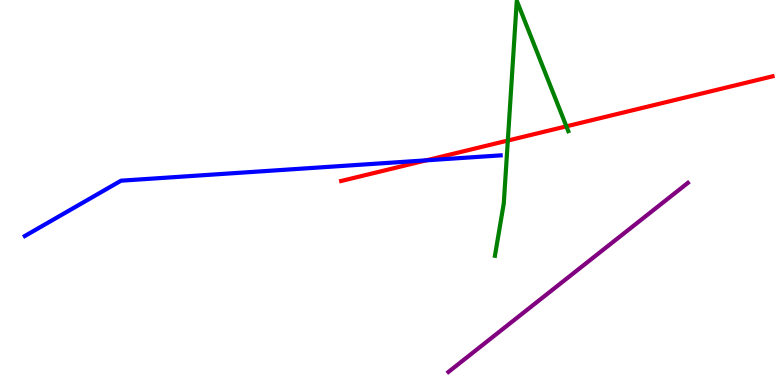[{'lines': ['blue', 'red'], 'intersections': [{'x': 5.5, 'y': 5.84}]}, {'lines': ['green', 'red'], 'intersections': [{'x': 6.55, 'y': 6.35}, {'x': 7.31, 'y': 6.72}]}, {'lines': ['purple', 'red'], 'intersections': []}, {'lines': ['blue', 'green'], 'intersections': []}, {'lines': ['blue', 'purple'], 'intersections': []}, {'lines': ['green', 'purple'], 'intersections': []}]